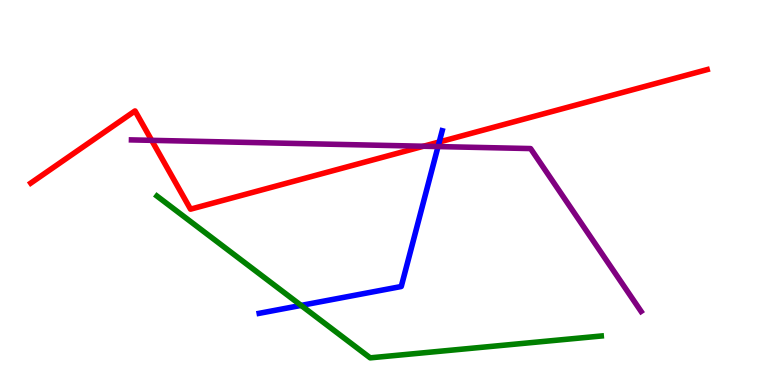[{'lines': ['blue', 'red'], 'intersections': [{'x': 5.67, 'y': 6.31}]}, {'lines': ['green', 'red'], 'intersections': []}, {'lines': ['purple', 'red'], 'intersections': [{'x': 1.96, 'y': 6.35}, {'x': 5.46, 'y': 6.2}]}, {'lines': ['blue', 'green'], 'intersections': [{'x': 3.89, 'y': 2.07}]}, {'lines': ['blue', 'purple'], 'intersections': [{'x': 5.65, 'y': 6.19}]}, {'lines': ['green', 'purple'], 'intersections': []}]